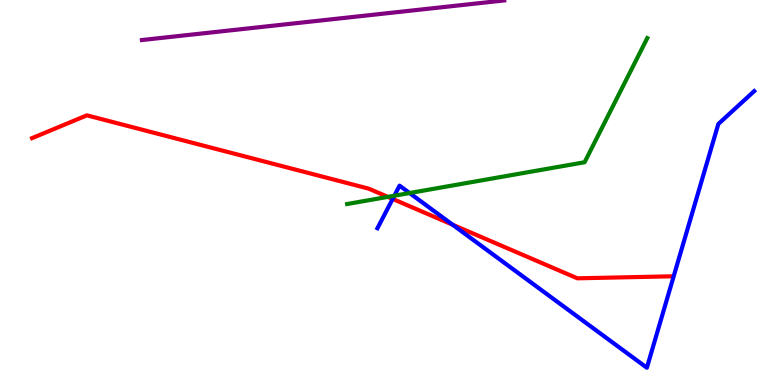[{'lines': ['blue', 'red'], 'intersections': [{'x': 5.07, 'y': 4.83}, {'x': 5.84, 'y': 4.16}]}, {'lines': ['green', 'red'], 'intersections': [{'x': 5.0, 'y': 4.89}]}, {'lines': ['purple', 'red'], 'intersections': []}, {'lines': ['blue', 'green'], 'intersections': [{'x': 5.09, 'y': 4.92}, {'x': 5.29, 'y': 4.99}]}, {'lines': ['blue', 'purple'], 'intersections': []}, {'lines': ['green', 'purple'], 'intersections': []}]